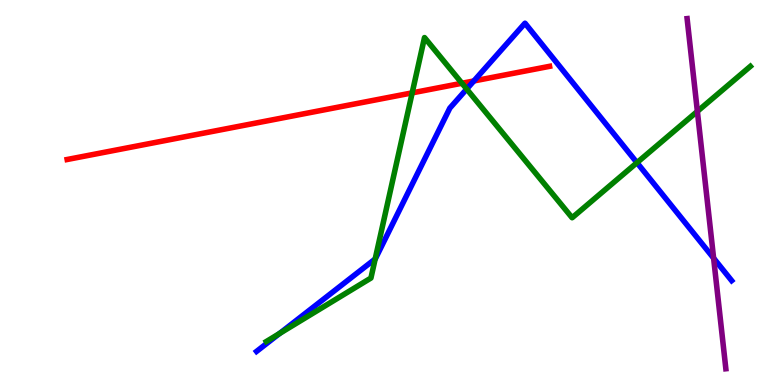[{'lines': ['blue', 'red'], 'intersections': [{'x': 6.11, 'y': 7.9}]}, {'lines': ['green', 'red'], 'intersections': [{'x': 5.32, 'y': 7.59}, {'x': 5.96, 'y': 7.84}]}, {'lines': ['purple', 'red'], 'intersections': []}, {'lines': ['blue', 'green'], 'intersections': [{'x': 3.61, 'y': 1.34}, {'x': 4.84, 'y': 3.27}, {'x': 6.02, 'y': 7.69}, {'x': 8.22, 'y': 5.77}]}, {'lines': ['blue', 'purple'], 'intersections': [{'x': 9.21, 'y': 3.29}]}, {'lines': ['green', 'purple'], 'intersections': [{'x': 9.0, 'y': 7.11}]}]